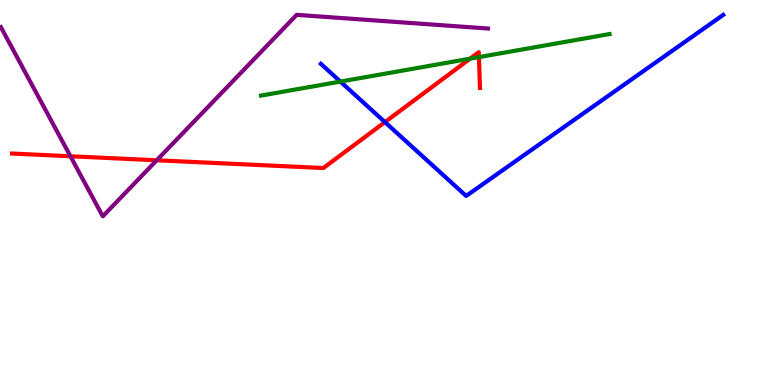[{'lines': ['blue', 'red'], 'intersections': [{'x': 4.97, 'y': 6.83}]}, {'lines': ['green', 'red'], 'intersections': [{'x': 6.07, 'y': 8.48}, {'x': 6.18, 'y': 8.52}]}, {'lines': ['purple', 'red'], 'intersections': [{'x': 0.909, 'y': 5.94}, {'x': 2.02, 'y': 5.84}]}, {'lines': ['blue', 'green'], 'intersections': [{'x': 4.39, 'y': 7.88}]}, {'lines': ['blue', 'purple'], 'intersections': []}, {'lines': ['green', 'purple'], 'intersections': []}]